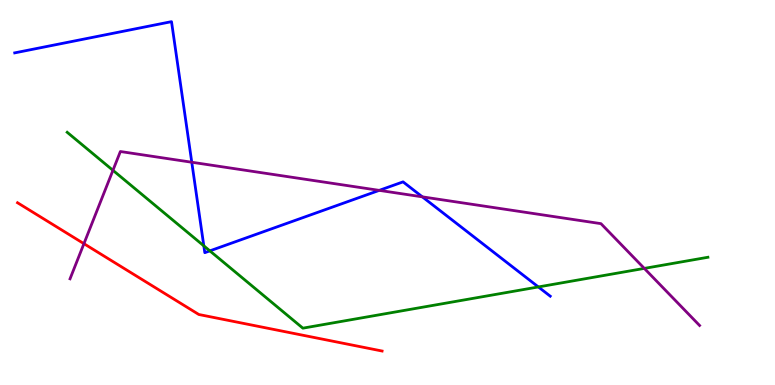[{'lines': ['blue', 'red'], 'intersections': []}, {'lines': ['green', 'red'], 'intersections': []}, {'lines': ['purple', 'red'], 'intersections': [{'x': 1.08, 'y': 3.67}]}, {'lines': ['blue', 'green'], 'intersections': [{'x': 2.63, 'y': 3.61}, {'x': 2.71, 'y': 3.48}, {'x': 6.95, 'y': 2.55}]}, {'lines': ['blue', 'purple'], 'intersections': [{'x': 2.47, 'y': 5.79}, {'x': 4.89, 'y': 5.06}, {'x': 5.45, 'y': 4.89}]}, {'lines': ['green', 'purple'], 'intersections': [{'x': 1.46, 'y': 5.58}, {'x': 8.31, 'y': 3.03}]}]